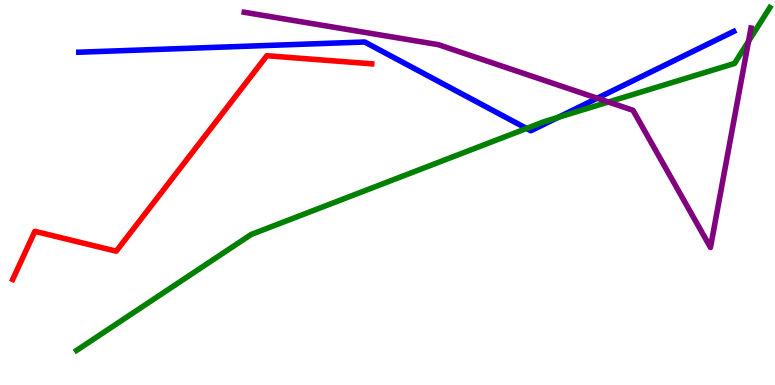[{'lines': ['blue', 'red'], 'intersections': []}, {'lines': ['green', 'red'], 'intersections': []}, {'lines': ['purple', 'red'], 'intersections': []}, {'lines': ['blue', 'green'], 'intersections': [{'x': 6.79, 'y': 6.66}, {'x': 7.2, 'y': 6.95}]}, {'lines': ['blue', 'purple'], 'intersections': [{'x': 7.71, 'y': 7.45}]}, {'lines': ['green', 'purple'], 'intersections': [{'x': 7.85, 'y': 7.35}, {'x': 9.66, 'y': 8.93}]}]